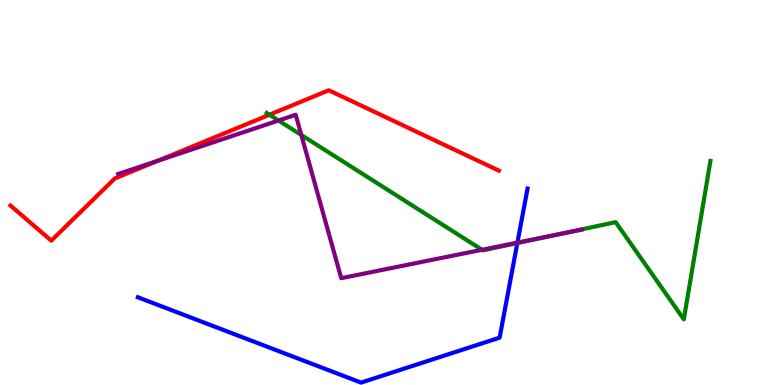[{'lines': ['blue', 'red'], 'intersections': []}, {'lines': ['green', 'red'], 'intersections': [{'x': 3.48, 'y': 7.02}]}, {'lines': ['purple', 'red'], 'intersections': [{'x': 2.04, 'y': 5.82}]}, {'lines': ['blue', 'green'], 'intersections': [{'x': 6.68, 'y': 3.69}]}, {'lines': ['blue', 'purple'], 'intersections': [{'x': 6.68, 'y': 3.7}]}, {'lines': ['green', 'purple'], 'intersections': [{'x': 3.59, 'y': 6.87}, {'x': 3.89, 'y': 6.49}, {'x': 6.22, 'y': 3.51}, {'x': 7.16, 'y': 3.89}]}]